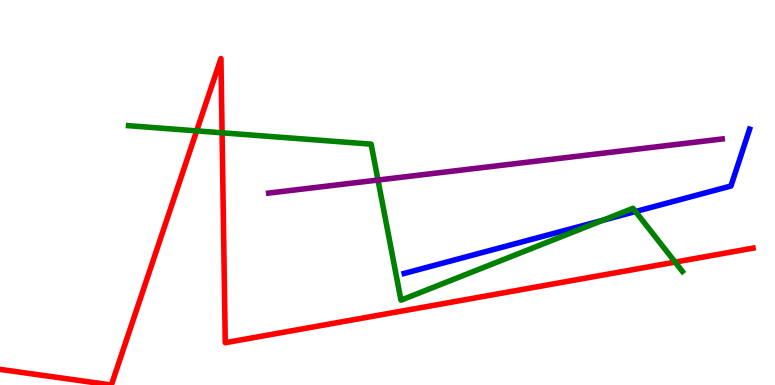[{'lines': ['blue', 'red'], 'intersections': []}, {'lines': ['green', 'red'], 'intersections': [{'x': 2.54, 'y': 6.6}, {'x': 2.87, 'y': 6.55}, {'x': 8.71, 'y': 3.19}]}, {'lines': ['purple', 'red'], 'intersections': []}, {'lines': ['blue', 'green'], 'intersections': [{'x': 7.78, 'y': 4.28}, {'x': 8.2, 'y': 4.51}]}, {'lines': ['blue', 'purple'], 'intersections': []}, {'lines': ['green', 'purple'], 'intersections': [{'x': 4.88, 'y': 5.32}]}]